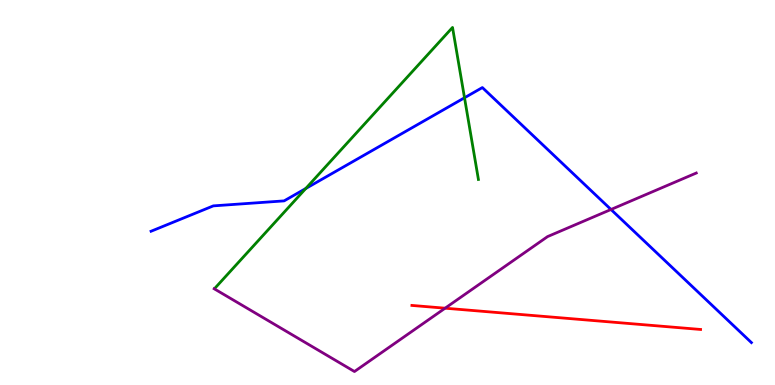[{'lines': ['blue', 'red'], 'intersections': []}, {'lines': ['green', 'red'], 'intersections': []}, {'lines': ['purple', 'red'], 'intersections': [{'x': 5.74, 'y': 1.99}]}, {'lines': ['blue', 'green'], 'intersections': [{'x': 3.95, 'y': 5.1}, {'x': 5.99, 'y': 7.46}]}, {'lines': ['blue', 'purple'], 'intersections': [{'x': 7.88, 'y': 4.56}]}, {'lines': ['green', 'purple'], 'intersections': []}]